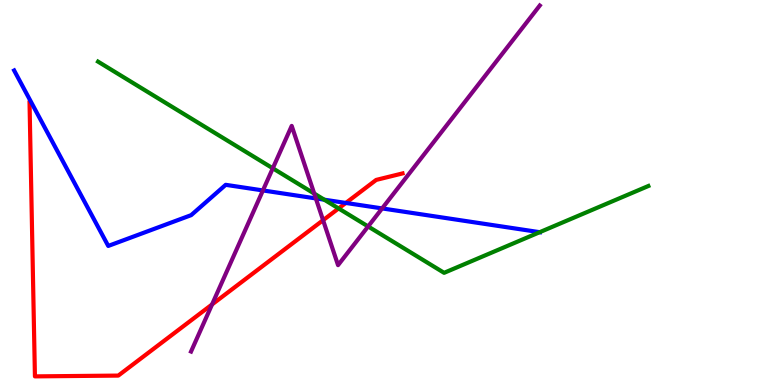[{'lines': ['blue', 'red'], 'intersections': [{'x': 4.46, 'y': 4.73}]}, {'lines': ['green', 'red'], 'intersections': [{'x': 4.37, 'y': 4.59}]}, {'lines': ['purple', 'red'], 'intersections': [{'x': 2.74, 'y': 2.09}, {'x': 4.17, 'y': 4.28}]}, {'lines': ['blue', 'green'], 'intersections': [{'x': 4.18, 'y': 4.81}, {'x': 6.96, 'y': 3.97}]}, {'lines': ['blue', 'purple'], 'intersections': [{'x': 3.39, 'y': 5.05}, {'x': 4.08, 'y': 4.85}, {'x': 4.93, 'y': 4.59}]}, {'lines': ['green', 'purple'], 'intersections': [{'x': 3.52, 'y': 5.63}, {'x': 4.05, 'y': 4.97}, {'x': 4.75, 'y': 4.12}]}]